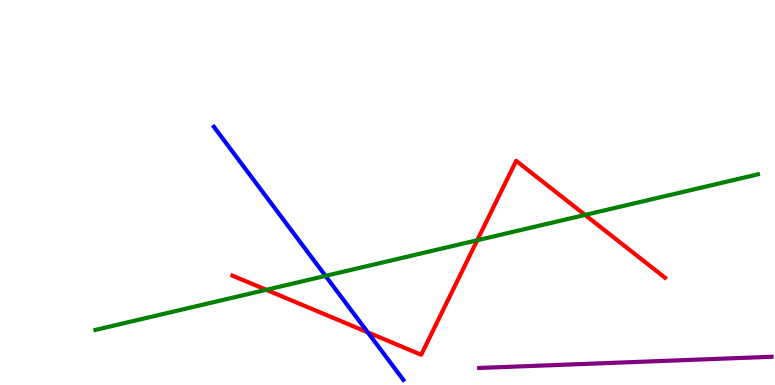[{'lines': ['blue', 'red'], 'intersections': [{'x': 4.75, 'y': 1.37}]}, {'lines': ['green', 'red'], 'intersections': [{'x': 3.44, 'y': 2.47}, {'x': 6.16, 'y': 3.76}, {'x': 7.55, 'y': 4.42}]}, {'lines': ['purple', 'red'], 'intersections': []}, {'lines': ['blue', 'green'], 'intersections': [{'x': 4.2, 'y': 2.83}]}, {'lines': ['blue', 'purple'], 'intersections': []}, {'lines': ['green', 'purple'], 'intersections': []}]